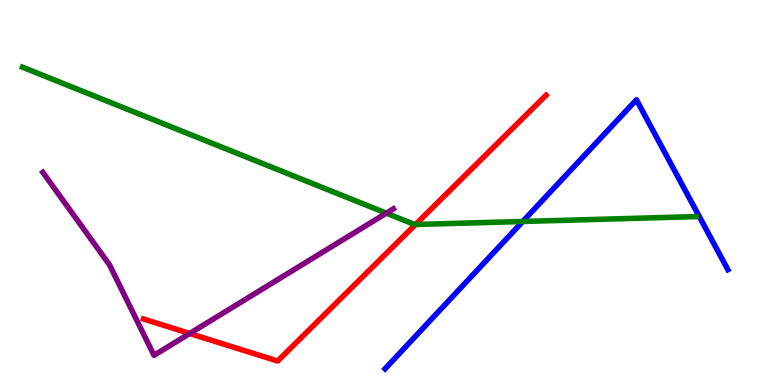[{'lines': ['blue', 'red'], 'intersections': []}, {'lines': ['green', 'red'], 'intersections': [{'x': 5.36, 'y': 4.17}]}, {'lines': ['purple', 'red'], 'intersections': [{'x': 2.45, 'y': 1.34}]}, {'lines': ['blue', 'green'], 'intersections': [{'x': 6.75, 'y': 4.25}]}, {'lines': ['blue', 'purple'], 'intersections': []}, {'lines': ['green', 'purple'], 'intersections': [{'x': 4.98, 'y': 4.46}]}]